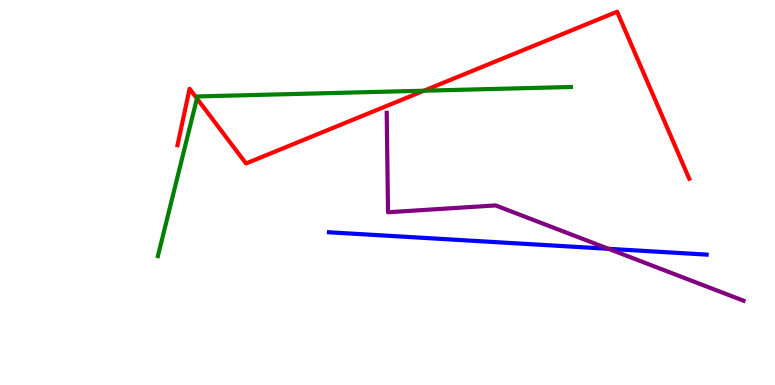[{'lines': ['blue', 'red'], 'intersections': []}, {'lines': ['green', 'red'], 'intersections': [{'x': 2.54, 'y': 7.44}, {'x': 5.47, 'y': 7.64}]}, {'lines': ['purple', 'red'], 'intersections': []}, {'lines': ['blue', 'green'], 'intersections': []}, {'lines': ['blue', 'purple'], 'intersections': [{'x': 7.85, 'y': 3.54}]}, {'lines': ['green', 'purple'], 'intersections': []}]